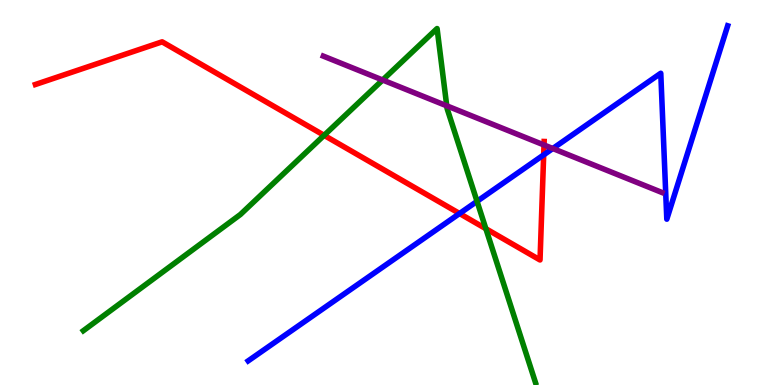[{'lines': ['blue', 'red'], 'intersections': [{'x': 5.93, 'y': 4.45}, {'x': 7.02, 'y': 5.98}]}, {'lines': ['green', 'red'], 'intersections': [{'x': 4.18, 'y': 6.48}, {'x': 6.27, 'y': 4.06}]}, {'lines': ['purple', 'red'], 'intersections': [{'x': 7.02, 'y': 6.23}]}, {'lines': ['blue', 'green'], 'intersections': [{'x': 6.16, 'y': 4.77}]}, {'lines': ['blue', 'purple'], 'intersections': [{'x': 7.13, 'y': 6.14}]}, {'lines': ['green', 'purple'], 'intersections': [{'x': 4.94, 'y': 7.92}, {'x': 5.76, 'y': 7.25}]}]